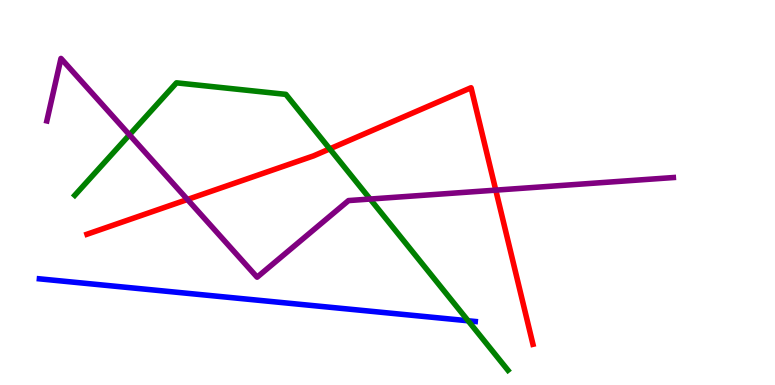[{'lines': ['blue', 'red'], 'intersections': []}, {'lines': ['green', 'red'], 'intersections': [{'x': 4.25, 'y': 6.13}]}, {'lines': ['purple', 'red'], 'intersections': [{'x': 2.42, 'y': 4.82}, {'x': 6.4, 'y': 5.06}]}, {'lines': ['blue', 'green'], 'intersections': [{'x': 6.04, 'y': 1.67}]}, {'lines': ['blue', 'purple'], 'intersections': []}, {'lines': ['green', 'purple'], 'intersections': [{'x': 1.67, 'y': 6.5}, {'x': 4.78, 'y': 4.83}]}]